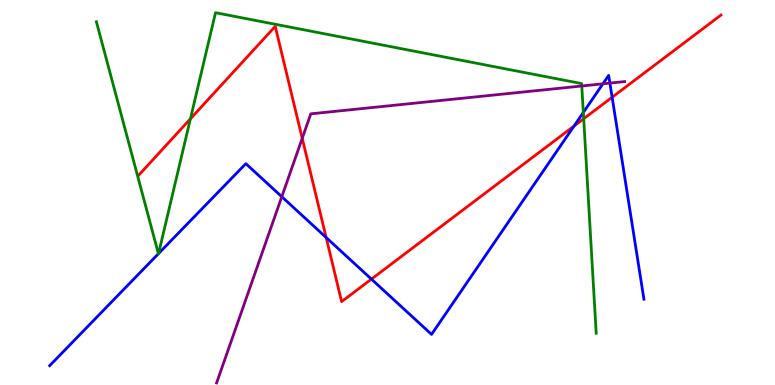[{'lines': ['blue', 'red'], 'intersections': [{'x': 4.21, 'y': 3.83}, {'x': 4.79, 'y': 2.75}, {'x': 7.41, 'y': 6.73}, {'x': 7.9, 'y': 7.47}]}, {'lines': ['green', 'red'], 'intersections': [{'x': 2.46, 'y': 6.91}, {'x': 7.53, 'y': 6.92}]}, {'lines': ['purple', 'red'], 'intersections': [{'x': 3.9, 'y': 6.41}]}, {'lines': ['blue', 'green'], 'intersections': [{'x': 2.04, 'y': 3.41}, {'x': 2.05, 'y': 3.41}, {'x': 7.53, 'y': 7.08}]}, {'lines': ['blue', 'purple'], 'intersections': [{'x': 3.64, 'y': 4.89}, {'x': 7.78, 'y': 7.82}, {'x': 7.87, 'y': 7.84}]}, {'lines': ['green', 'purple'], 'intersections': [{'x': 7.51, 'y': 7.77}]}]